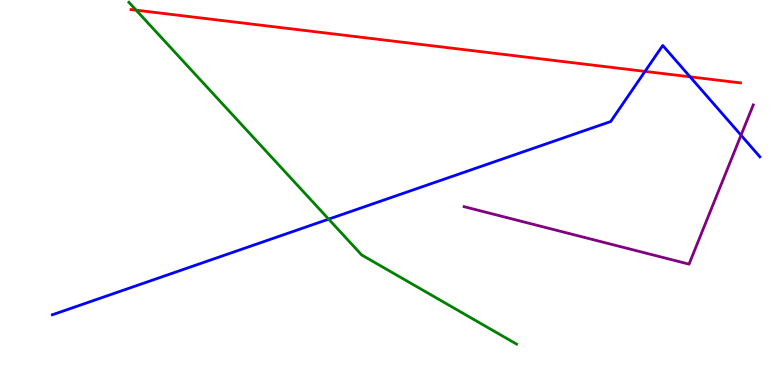[{'lines': ['blue', 'red'], 'intersections': [{'x': 8.32, 'y': 8.15}, {'x': 8.9, 'y': 8.0}]}, {'lines': ['green', 'red'], 'intersections': [{'x': 1.76, 'y': 9.74}]}, {'lines': ['purple', 'red'], 'intersections': []}, {'lines': ['blue', 'green'], 'intersections': [{'x': 4.24, 'y': 4.31}]}, {'lines': ['blue', 'purple'], 'intersections': [{'x': 9.56, 'y': 6.49}]}, {'lines': ['green', 'purple'], 'intersections': []}]